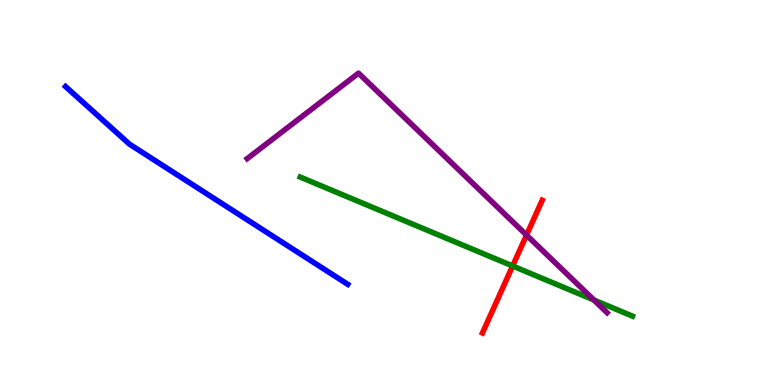[{'lines': ['blue', 'red'], 'intersections': []}, {'lines': ['green', 'red'], 'intersections': [{'x': 6.61, 'y': 3.09}]}, {'lines': ['purple', 'red'], 'intersections': [{'x': 6.79, 'y': 3.89}]}, {'lines': ['blue', 'green'], 'intersections': []}, {'lines': ['blue', 'purple'], 'intersections': []}, {'lines': ['green', 'purple'], 'intersections': [{'x': 7.66, 'y': 2.21}]}]